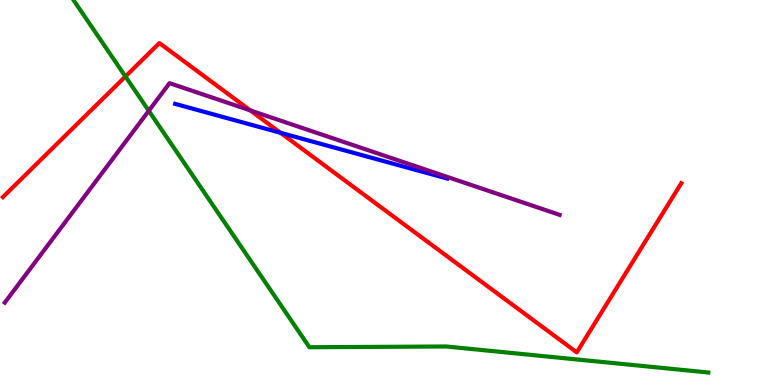[{'lines': ['blue', 'red'], 'intersections': [{'x': 3.62, 'y': 6.55}]}, {'lines': ['green', 'red'], 'intersections': [{'x': 1.62, 'y': 8.01}]}, {'lines': ['purple', 'red'], 'intersections': [{'x': 3.23, 'y': 7.13}]}, {'lines': ['blue', 'green'], 'intersections': []}, {'lines': ['blue', 'purple'], 'intersections': []}, {'lines': ['green', 'purple'], 'intersections': [{'x': 1.92, 'y': 7.12}]}]